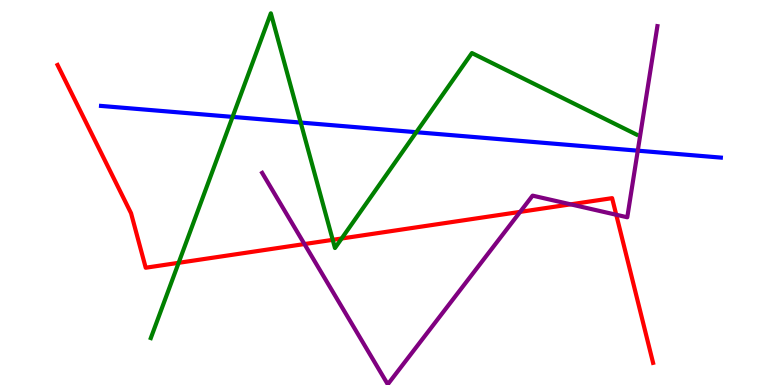[{'lines': ['blue', 'red'], 'intersections': []}, {'lines': ['green', 'red'], 'intersections': [{'x': 2.3, 'y': 3.17}, {'x': 4.29, 'y': 3.77}, {'x': 4.41, 'y': 3.81}]}, {'lines': ['purple', 'red'], 'intersections': [{'x': 3.93, 'y': 3.66}, {'x': 6.71, 'y': 4.5}, {'x': 7.36, 'y': 4.69}, {'x': 7.95, 'y': 4.42}]}, {'lines': ['blue', 'green'], 'intersections': [{'x': 3.0, 'y': 6.96}, {'x': 3.88, 'y': 6.82}, {'x': 5.37, 'y': 6.57}]}, {'lines': ['blue', 'purple'], 'intersections': [{'x': 8.23, 'y': 6.09}]}, {'lines': ['green', 'purple'], 'intersections': []}]